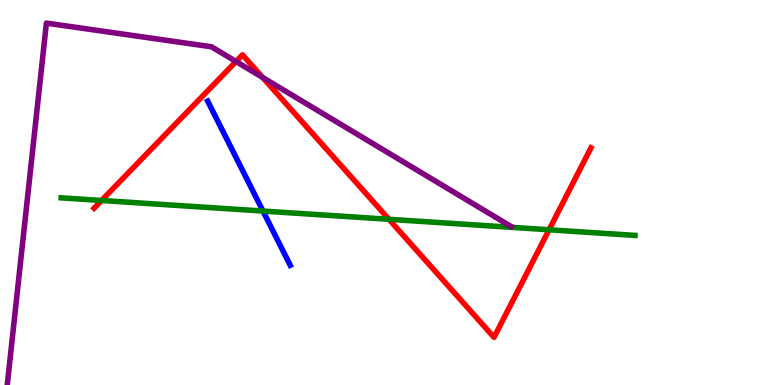[{'lines': ['blue', 'red'], 'intersections': []}, {'lines': ['green', 'red'], 'intersections': [{'x': 1.31, 'y': 4.79}, {'x': 5.02, 'y': 4.3}, {'x': 7.08, 'y': 4.03}]}, {'lines': ['purple', 'red'], 'intersections': [{'x': 3.05, 'y': 8.4}, {'x': 3.39, 'y': 7.99}]}, {'lines': ['blue', 'green'], 'intersections': [{'x': 3.39, 'y': 4.52}]}, {'lines': ['blue', 'purple'], 'intersections': []}, {'lines': ['green', 'purple'], 'intersections': []}]